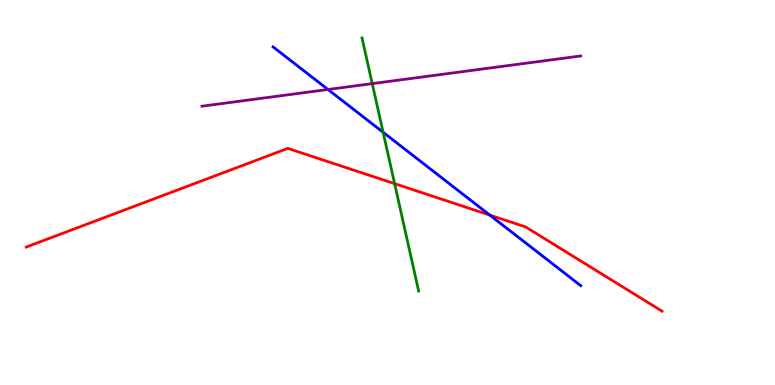[{'lines': ['blue', 'red'], 'intersections': [{'x': 6.32, 'y': 4.41}]}, {'lines': ['green', 'red'], 'intersections': [{'x': 5.09, 'y': 5.23}]}, {'lines': ['purple', 'red'], 'intersections': []}, {'lines': ['blue', 'green'], 'intersections': [{'x': 4.94, 'y': 6.56}]}, {'lines': ['blue', 'purple'], 'intersections': [{'x': 4.23, 'y': 7.68}]}, {'lines': ['green', 'purple'], 'intersections': [{'x': 4.8, 'y': 7.83}]}]